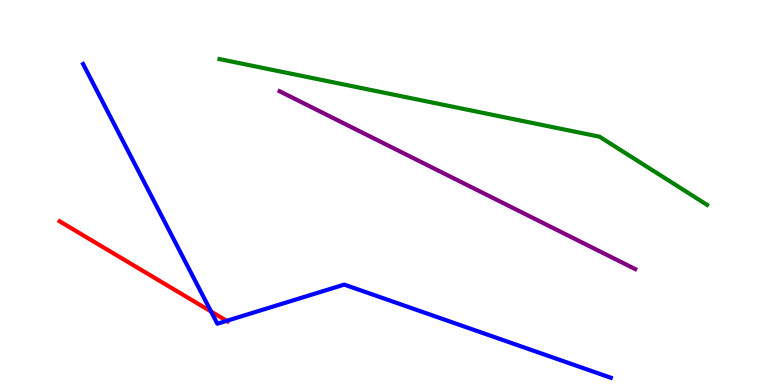[{'lines': ['blue', 'red'], 'intersections': [{'x': 2.72, 'y': 1.91}, {'x': 2.93, 'y': 1.67}]}, {'lines': ['green', 'red'], 'intersections': []}, {'lines': ['purple', 'red'], 'intersections': []}, {'lines': ['blue', 'green'], 'intersections': []}, {'lines': ['blue', 'purple'], 'intersections': []}, {'lines': ['green', 'purple'], 'intersections': []}]